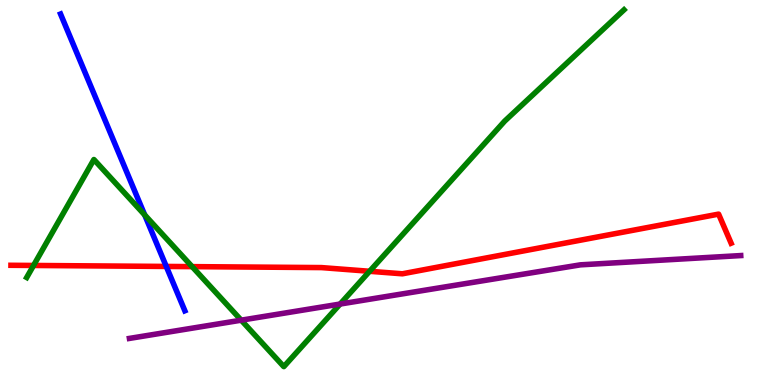[{'lines': ['blue', 'red'], 'intersections': [{'x': 2.15, 'y': 3.08}]}, {'lines': ['green', 'red'], 'intersections': [{'x': 0.433, 'y': 3.1}, {'x': 2.48, 'y': 3.07}, {'x': 4.77, 'y': 2.95}]}, {'lines': ['purple', 'red'], 'intersections': []}, {'lines': ['blue', 'green'], 'intersections': [{'x': 1.87, 'y': 4.42}]}, {'lines': ['blue', 'purple'], 'intersections': []}, {'lines': ['green', 'purple'], 'intersections': [{'x': 3.11, 'y': 1.68}, {'x': 4.39, 'y': 2.1}]}]